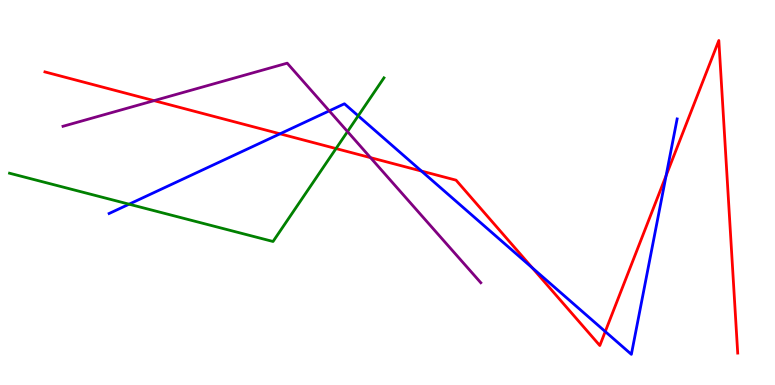[{'lines': ['blue', 'red'], 'intersections': [{'x': 3.61, 'y': 6.52}, {'x': 5.44, 'y': 5.56}, {'x': 6.87, 'y': 3.05}, {'x': 7.81, 'y': 1.39}, {'x': 8.6, 'y': 5.44}]}, {'lines': ['green', 'red'], 'intersections': [{'x': 4.34, 'y': 6.14}]}, {'lines': ['purple', 'red'], 'intersections': [{'x': 1.99, 'y': 7.39}, {'x': 4.78, 'y': 5.91}]}, {'lines': ['blue', 'green'], 'intersections': [{'x': 1.67, 'y': 4.7}, {'x': 4.62, 'y': 6.99}]}, {'lines': ['blue', 'purple'], 'intersections': [{'x': 4.25, 'y': 7.12}]}, {'lines': ['green', 'purple'], 'intersections': [{'x': 4.48, 'y': 6.58}]}]